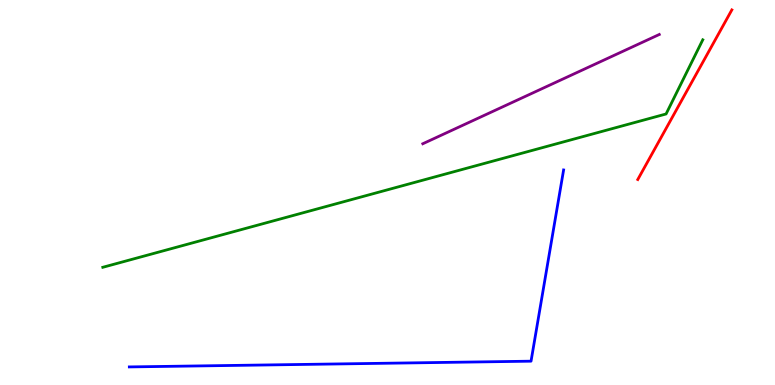[{'lines': ['blue', 'red'], 'intersections': []}, {'lines': ['green', 'red'], 'intersections': []}, {'lines': ['purple', 'red'], 'intersections': []}, {'lines': ['blue', 'green'], 'intersections': []}, {'lines': ['blue', 'purple'], 'intersections': []}, {'lines': ['green', 'purple'], 'intersections': []}]